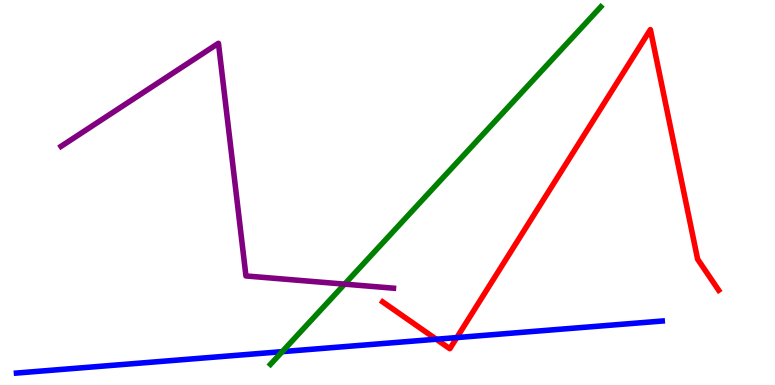[{'lines': ['blue', 'red'], 'intersections': [{'x': 5.63, 'y': 1.19}, {'x': 5.89, 'y': 1.23}]}, {'lines': ['green', 'red'], 'intersections': []}, {'lines': ['purple', 'red'], 'intersections': []}, {'lines': ['blue', 'green'], 'intersections': [{'x': 3.64, 'y': 0.866}]}, {'lines': ['blue', 'purple'], 'intersections': []}, {'lines': ['green', 'purple'], 'intersections': [{'x': 4.45, 'y': 2.62}]}]